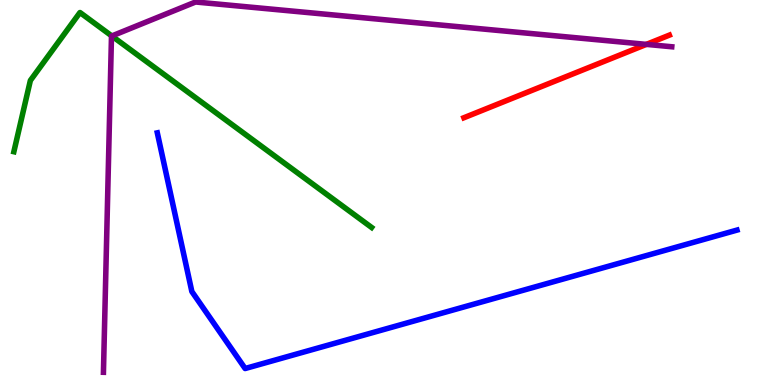[{'lines': ['blue', 'red'], 'intersections': []}, {'lines': ['green', 'red'], 'intersections': []}, {'lines': ['purple', 'red'], 'intersections': [{'x': 8.34, 'y': 8.85}]}, {'lines': ['blue', 'green'], 'intersections': []}, {'lines': ['blue', 'purple'], 'intersections': []}, {'lines': ['green', 'purple'], 'intersections': [{'x': 1.44, 'y': 9.07}]}]